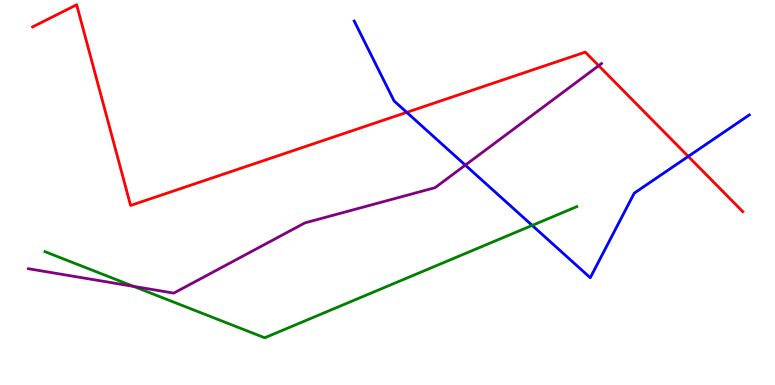[{'lines': ['blue', 'red'], 'intersections': [{'x': 5.25, 'y': 7.08}, {'x': 8.88, 'y': 5.94}]}, {'lines': ['green', 'red'], 'intersections': []}, {'lines': ['purple', 'red'], 'intersections': [{'x': 7.72, 'y': 8.29}]}, {'lines': ['blue', 'green'], 'intersections': [{'x': 6.87, 'y': 4.15}]}, {'lines': ['blue', 'purple'], 'intersections': [{'x': 6.0, 'y': 5.71}]}, {'lines': ['green', 'purple'], 'intersections': [{'x': 1.72, 'y': 2.56}]}]